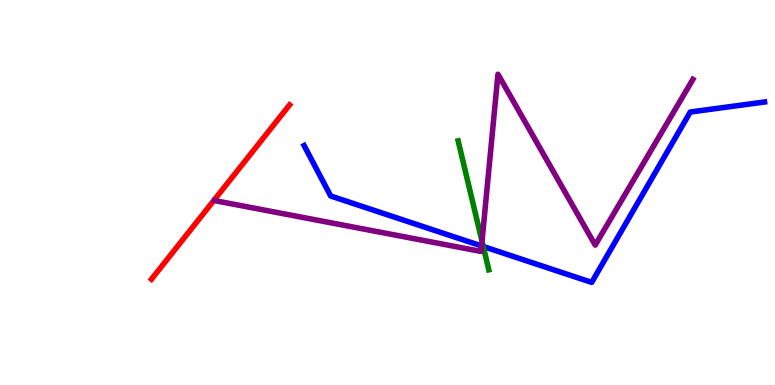[{'lines': ['blue', 'red'], 'intersections': []}, {'lines': ['green', 'red'], 'intersections': []}, {'lines': ['purple', 'red'], 'intersections': []}, {'lines': ['blue', 'green'], 'intersections': [{'x': 6.24, 'y': 3.6}]}, {'lines': ['blue', 'purple'], 'intersections': [{'x': 6.21, 'y': 3.61}]}, {'lines': ['green', 'purple'], 'intersections': [{'x': 6.22, 'y': 3.73}]}]